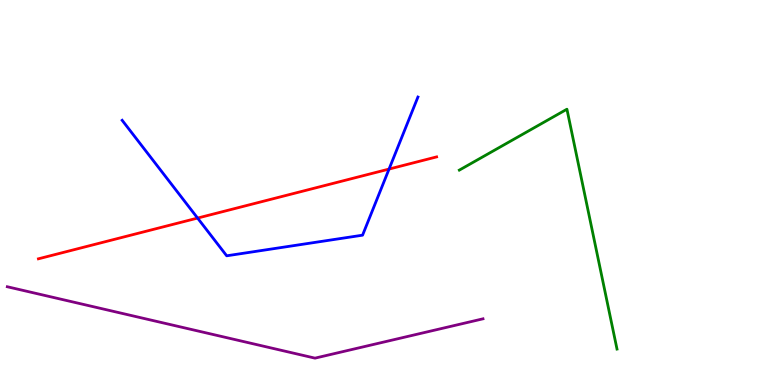[{'lines': ['blue', 'red'], 'intersections': [{'x': 2.55, 'y': 4.34}, {'x': 5.02, 'y': 5.61}]}, {'lines': ['green', 'red'], 'intersections': []}, {'lines': ['purple', 'red'], 'intersections': []}, {'lines': ['blue', 'green'], 'intersections': []}, {'lines': ['blue', 'purple'], 'intersections': []}, {'lines': ['green', 'purple'], 'intersections': []}]